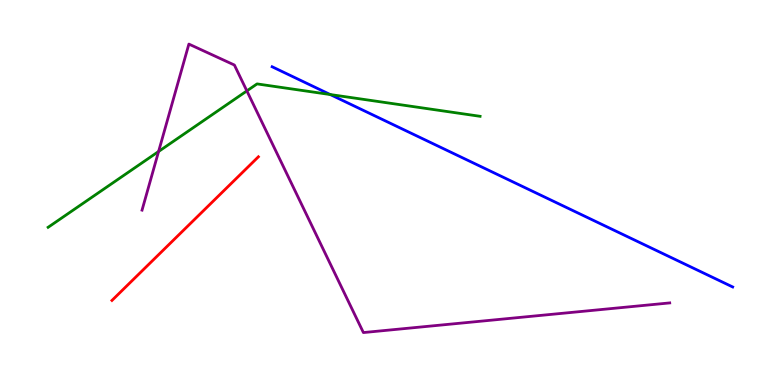[{'lines': ['blue', 'red'], 'intersections': []}, {'lines': ['green', 'red'], 'intersections': []}, {'lines': ['purple', 'red'], 'intersections': []}, {'lines': ['blue', 'green'], 'intersections': [{'x': 4.26, 'y': 7.54}]}, {'lines': ['blue', 'purple'], 'intersections': []}, {'lines': ['green', 'purple'], 'intersections': [{'x': 2.05, 'y': 6.07}, {'x': 3.19, 'y': 7.64}]}]